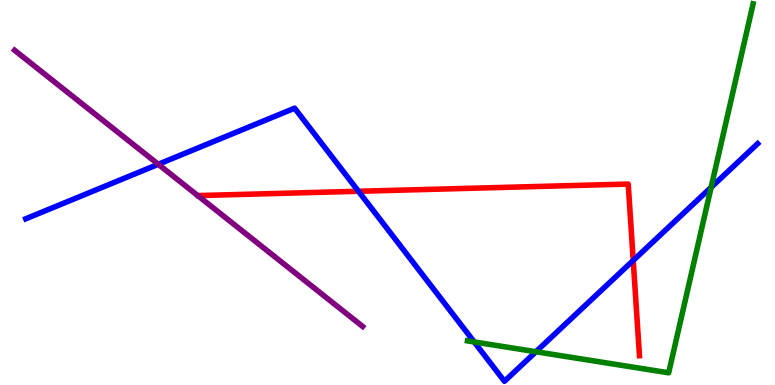[{'lines': ['blue', 'red'], 'intersections': [{'x': 4.63, 'y': 5.03}, {'x': 8.17, 'y': 3.24}]}, {'lines': ['green', 'red'], 'intersections': []}, {'lines': ['purple', 'red'], 'intersections': []}, {'lines': ['blue', 'green'], 'intersections': [{'x': 6.12, 'y': 1.12}, {'x': 6.92, 'y': 0.864}, {'x': 9.18, 'y': 5.13}]}, {'lines': ['blue', 'purple'], 'intersections': [{'x': 2.04, 'y': 5.73}]}, {'lines': ['green', 'purple'], 'intersections': []}]